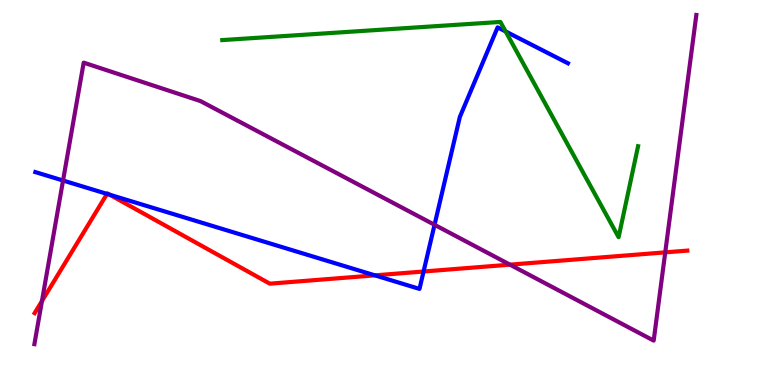[{'lines': ['blue', 'red'], 'intersections': [{'x': 1.38, 'y': 4.96}, {'x': 1.42, 'y': 4.94}, {'x': 4.84, 'y': 2.85}, {'x': 5.47, 'y': 2.95}]}, {'lines': ['green', 'red'], 'intersections': []}, {'lines': ['purple', 'red'], 'intersections': [{'x': 0.541, 'y': 2.18}, {'x': 6.58, 'y': 3.13}, {'x': 8.58, 'y': 3.45}]}, {'lines': ['blue', 'green'], 'intersections': [{'x': 6.52, 'y': 9.18}]}, {'lines': ['blue', 'purple'], 'intersections': [{'x': 0.813, 'y': 5.31}, {'x': 5.61, 'y': 4.16}]}, {'lines': ['green', 'purple'], 'intersections': []}]